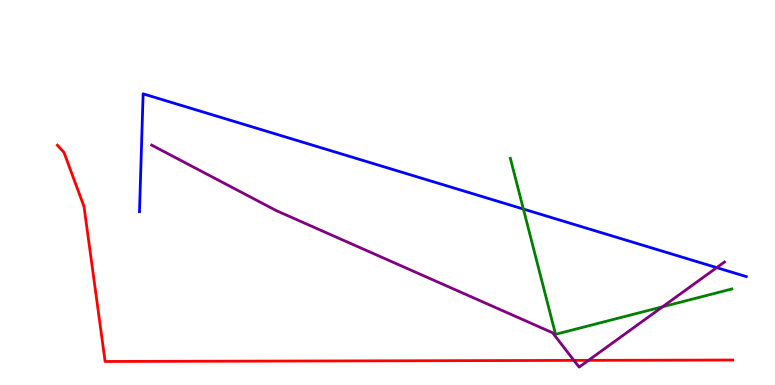[{'lines': ['blue', 'red'], 'intersections': []}, {'lines': ['green', 'red'], 'intersections': []}, {'lines': ['purple', 'red'], 'intersections': [{'x': 7.41, 'y': 0.639}, {'x': 7.59, 'y': 0.64}]}, {'lines': ['blue', 'green'], 'intersections': [{'x': 6.75, 'y': 4.57}]}, {'lines': ['blue', 'purple'], 'intersections': [{'x': 9.25, 'y': 3.05}]}, {'lines': ['green', 'purple'], 'intersections': [{'x': 8.55, 'y': 2.03}]}]